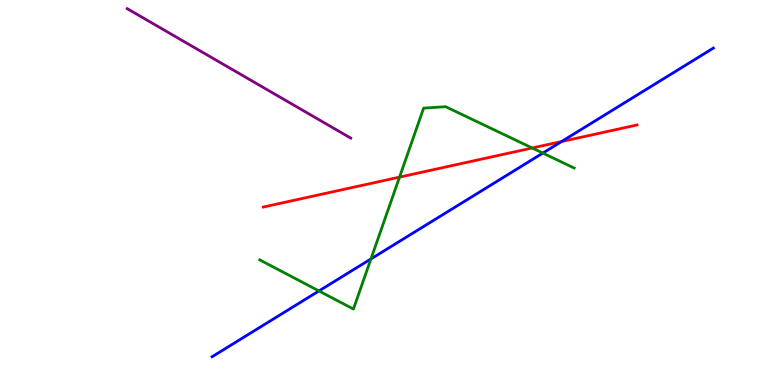[{'lines': ['blue', 'red'], 'intersections': [{'x': 7.25, 'y': 6.32}]}, {'lines': ['green', 'red'], 'intersections': [{'x': 5.16, 'y': 5.4}, {'x': 6.87, 'y': 6.16}]}, {'lines': ['purple', 'red'], 'intersections': []}, {'lines': ['blue', 'green'], 'intersections': [{'x': 4.12, 'y': 2.44}, {'x': 4.79, 'y': 3.27}, {'x': 7.0, 'y': 6.02}]}, {'lines': ['blue', 'purple'], 'intersections': []}, {'lines': ['green', 'purple'], 'intersections': []}]